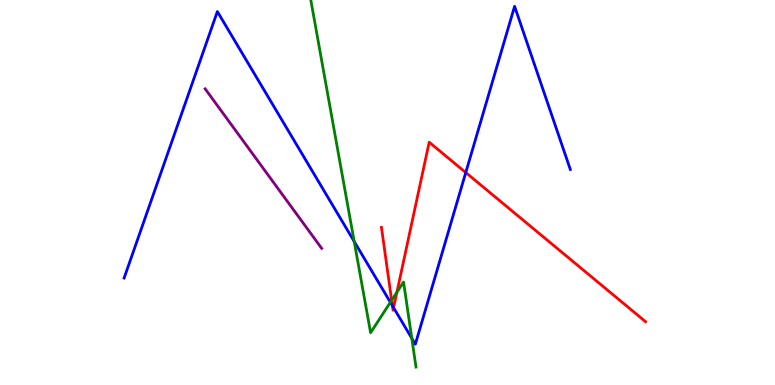[{'lines': ['blue', 'red'], 'intersections': [{'x': 5.06, 'y': 2.06}, {'x': 5.08, 'y': 2.01}, {'x': 6.01, 'y': 5.52}]}, {'lines': ['green', 'red'], 'intersections': [{'x': 5.05, 'y': 2.2}, {'x': 5.12, 'y': 2.41}]}, {'lines': ['purple', 'red'], 'intersections': []}, {'lines': ['blue', 'green'], 'intersections': [{'x': 4.57, 'y': 3.73}, {'x': 5.04, 'y': 2.15}, {'x': 5.31, 'y': 1.21}]}, {'lines': ['blue', 'purple'], 'intersections': []}, {'lines': ['green', 'purple'], 'intersections': []}]